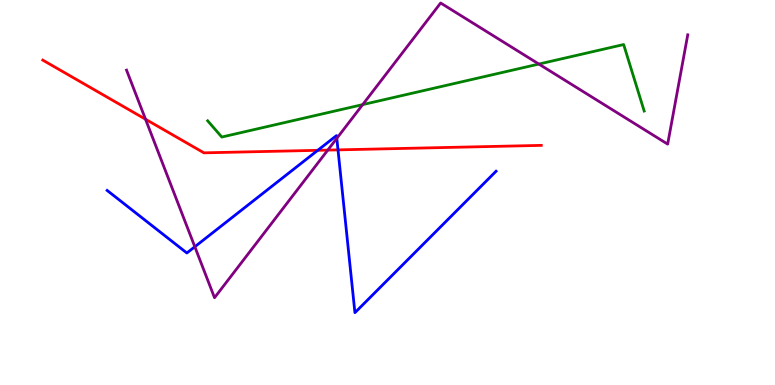[{'lines': ['blue', 'red'], 'intersections': [{'x': 4.1, 'y': 6.1}, {'x': 4.36, 'y': 6.11}]}, {'lines': ['green', 'red'], 'intersections': []}, {'lines': ['purple', 'red'], 'intersections': [{'x': 1.88, 'y': 6.9}, {'x': 4.23, 'y': 6.1}]}, {'lines': ['blue', 'green'], 'intersections': []}, {'lines': ['blue', 'purple'], 'intersections': [{'x': 2.51, 'y': 3.59}, {'x': 4.35, 'y': 6.41}]}, {'lines': ['green', 'purple'], 'intersections': [{'x': 4.68, 'y': 7.28}, {'x': 6.95, 'y': 8.34}]}]